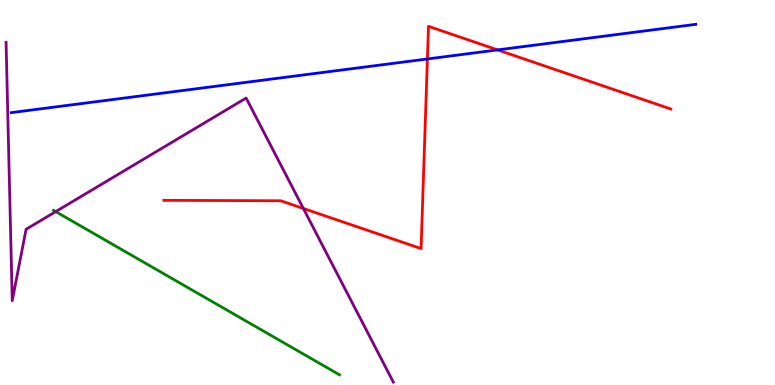[{'lines': ['blue', 'red'], 'intersections': [{'x': 5.51, 'y': 8.47}, {'x': 6.42, 'y': 8.7}]}, {'lines': ['green', 'red'], 'intersections': []}, {'lines': ['purple', 'red'], 'intersections': [{'x': 3.91, 'y': 4.59}]}, {'lines': ['blue', 'green'], 'intersections': []}, {'lines': ['blue', 'purple'], 'intersections': []}, {'lines': ['green', 'purple'], 'intersections': [{'x': 0.719, 'y': 4.5}]}]